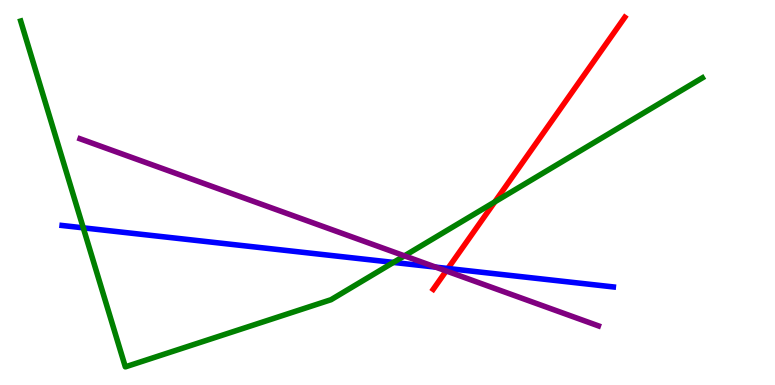[{'lines': ['blue', 'red'], 'intersections': [{'x': 5.78, 'y': 3.03}]}, {'lines': ['green', 'red'], 'intersections': [{'x': 6.38, 'y': 4.76}]}, {'lines': ['purple', 'red'], 'intersections': [{'x': 5.76, 'y': 2.96}]}, {'lines': ['blue', 'green'], 'intersections': [{'x': 1.07, 'y': 4.08}, {'x': 5.08, 'y': 3.18}]}, {'lines': ['blue', 'purple'], 'intersections': [{'x': 5.62, 'y': 3.06}]}, {'lines': ['green', 'purple'], 'intersections': [{'x': 5.22, 'y': 3.35}]}]